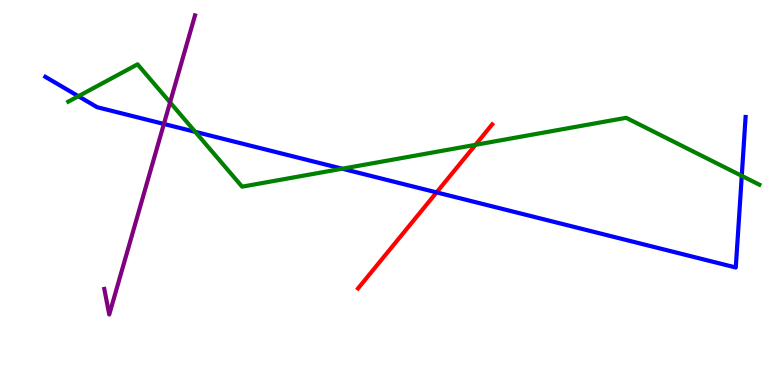[{'lines': ['blue', 'red'], 'intersections': [{'x': 5.63, 'y': 5.0}]}, {'lines': ['green', 'red'], 'intersections': [{'x': 6.14, 'y': 6.24}]}, {'lines': ['purple', 'red'], 'intersections': []}, {'lines': ['blue', 'green'], 'intersections': [{'x': 1.01, 'y': 7.5}, {'x': 2.52, 'y': 6.58}, {'x': 4.42, 'y': 5.62}, {'x': 9.57, 'y': 5.43}]}, {'lines': ['blue', 'purple'], 'intersections': [{'x': 2.11, 'y': 6.78}]}, {'lines': ['green', 'purple'], 'intersections': [{'x': 2.19, 'y': 7.34}]}]